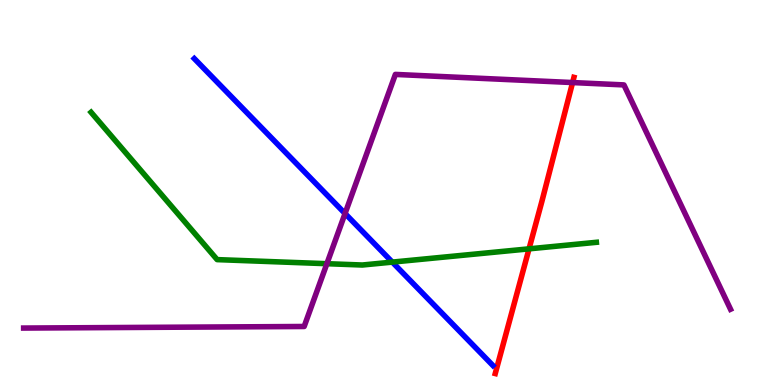[{'lines': ['blue', 'red'], 'intersections': []}, {'lines': ['green', 'red'], 'intersections': [{'x': 6.83, 'y': 3.54}]}, {'lines': ['purple', 'red'], 'intersections': [{'x': 7.39, 'y': 7.86}]}, {'lines': ['blue', 'green'], 'intersections': [{'x': 5.06, 'y': 3.19}]}, {'lines': ['blue', 'purple'], 'intersections': [{'x': 4.45, 'y': 4.45}]}, {'lines': ['green', 'purple'], 'intersections': [{'x': 4.22, 'y': 3.15}]}]